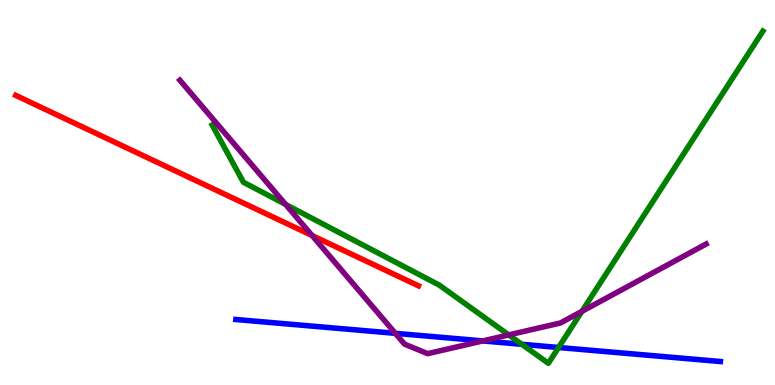[{'lines': ['blue', 'red'], 'intersections': []}, {'lines': ['green', 'red'], 'intersections': []}, {'lines': ['purple', 'red'], 'intersections': [{'x': 4.03, 'y': 3.88}]}, {'lines': ['blue', 'green'], 'intersections': [{'x': 6.73, 'y': 1.06}, {'x': 7.21, 'y': 0.974}]}, {'lines': ['blue', 'purple'], 'intersections': [{'x': 5.1, 'y': 1.34}, {'x': 6.23, 'y': 1.15}]}, {'lines': ['green', 'purple'], 'intersections': [{'x': 3.69, 'y': 4.69}, {'x': 6.56, 'y': 1.3}, {'x': 7.51, 'y': 1.91}]}]